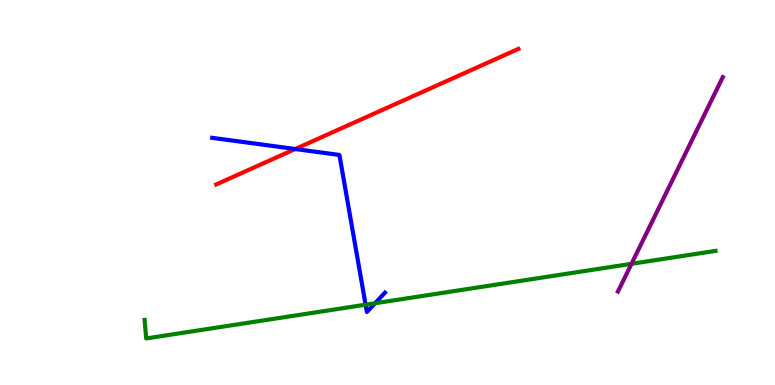[{'lines': ['blue', 'red'], 'intersections': [{'x': 3.81, 'y': 6.13}]}, {'lines': ['green', 'red'], 'intersections': []}, {'lines': ['purple', 'red'], 'intersections': []}, {'lines': ['blue', 'green'], 'intersections': [{'x': 4.72, 'y': 2.09}, {'x': 4.84, 'y': 2.12}]}, {'lines': ['blue', 'purple'], 'intersections': []}, {'lines': ['green', 'purple'], 'intersections': [{'x': 8.15, 'y': 3.15}]}]